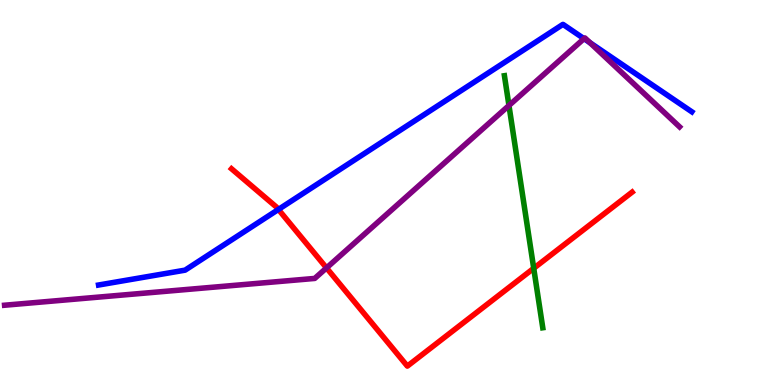[{'lines': ['blue', 'red'], 'intersections': [{'x': 3.59, 'y': 4.56}]}, {'lines': ['green', 'red'], 'intersections': [{'x': 6.89, 'y': 3.03}]}, {'lines': ['purple', 'red'], 'intersections': [{'x': 4.21, 'y': 3.04}]}, {'lines': ['blue', 'green'], 'intersections': []}, {'lines': ['blue', 'purple'], 'intersections': [{'x': 7.54, 'y': 9.0}, {'x': 7.61, 'y': 8.89}]}, {'lines': ['green', 'purple'], 'intersections': [{'x': 6.57, 'y': 7.26}]}]